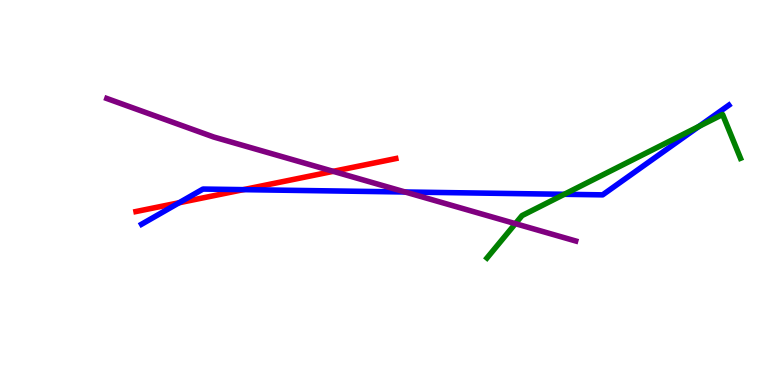[{'lines': ['blue', 'red'], 'intersections': [{'x': 2.31, 'y': 4.73}, {'x': 3.14, 'y': 5.07}]}, {'lines': ['green', 'red'], 'intersections': []}, {'lines': ['purple', 'red'], 'intersections': [{'x': 4.3, 'y': 5.55}]}, {'lines': ['blue', 'green'], 'intersections': [{'x': 7.28, 'y': 4.95}, {'x': 9.02, 'y': 6.72}]}, {'lines': ['blue', 'purple'], 'intersections': [{'x': 5.23, 'y': 5.01}]}, {'lines': ['green', 'purple'], 'intersections': [{'x': 6.65, 'y': 4.19}]}]